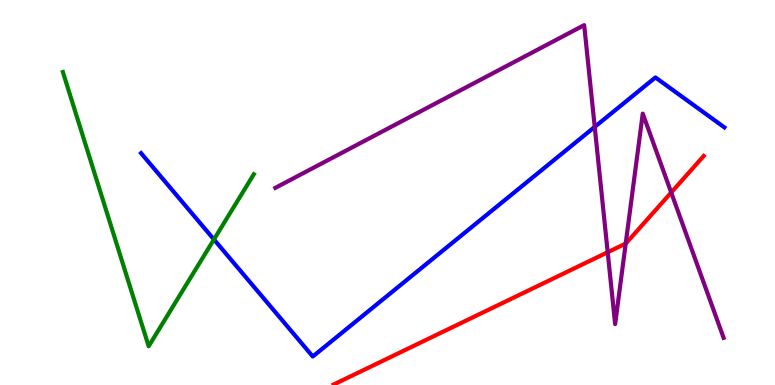[{'lines': ['blue', 'red'], 'intersections': []}, {'lines': ['green', 'red'], 'intersections': []}, {'lines': ['purple', 'red'], 'intersections': [{'x': 7.84, 'y': 3.45}, {'x': 8.07, 'y': 3.67}, {'x': 8.66, 'y': 5.0}]}, {'lines': ['blue', 'green'], 'intersections': [{'x': 2.76, 'y': 3.78}]}, {'lines': ['blue', 'purple'], 'intersections': [{'x': 7.67, 'y': 6.7}]}, {'lines': ['green', 'purple'], 'intersections': []}]